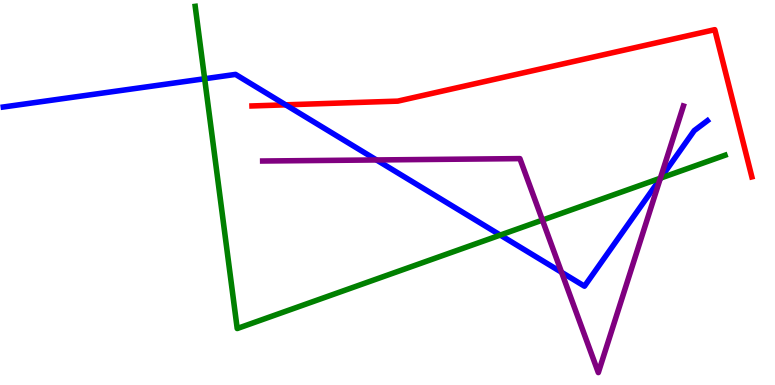[{'lines': ['blue', 'red'], 'intersections': [{'x': 3.69, 'y': 7.28}]}, {'lines': ['green', 'red'], 'intersections': []}, {'lines': ['purple', 'red'], 'intersections': []}, {'lines': ['blue', 'green'], 'intersections': [{'x': 2.64, 'y': 7.95}, {'x': 6.46, 'y': 3.89}, {'x': 8.53, 'y': 5.37}]}, {'lines': ['blue', 'purple'], 'intersections': [{'x': 4.86, 'y': 5.85}, {'x': 7.25, 'y': 2.93}, {'x': 8.52, 'y': 5.35}]}, {'lines': ['green', 'purple'], 'intersections': [{'x': 7.0, 'y': 4.28}, {'x': 8.52, 'y': 5.37}]}]